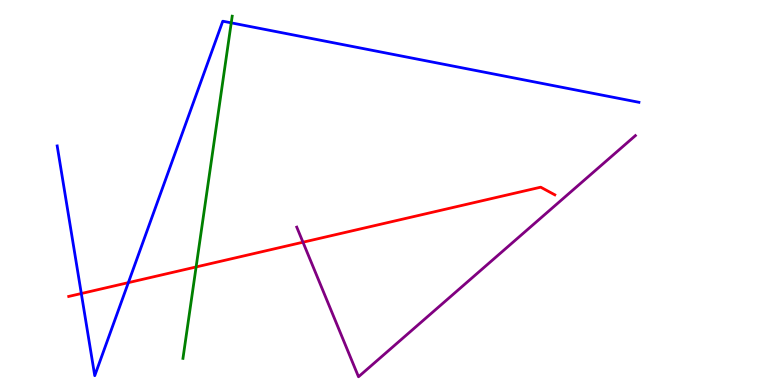[{'lines': ['blue', 'red'], 'intersections': [{'x': 1.05, 'y': 2.38}, {'x': 1.66, 'y': 2.66}]}, {'lines': ['green', 'red'], 'intersections': [{'x': 2.53, 'y': 3.07}]}, {'lines': ['purple', 'red'], 'intersections': [{'x': 3.91, 'y': 3.71}]}, {'lines': ['blue', 'green'], 'intersections': [{'x': 2.98, 'y': 9.41}]}, {'lines': ['blue', 'purple'], 'intersections': []}, {'lines': ['green', 'purple'], 'intersections': []}]